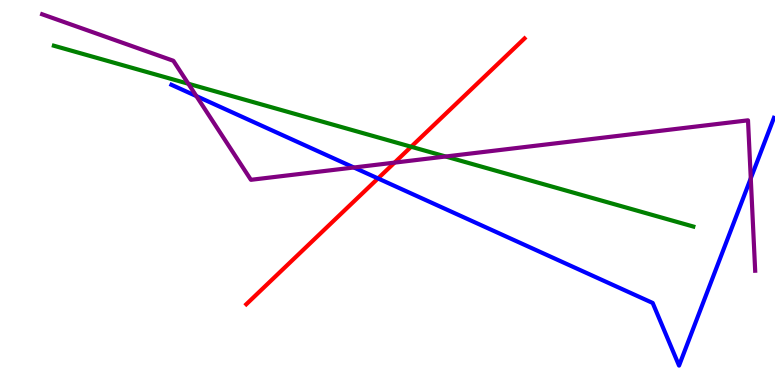[{'lines': ['blue', 'red'], 'intersections': [{'x': 4.88, 'y': 5.37}]}, {'lines': ['green', 'red'], 'intersections': [{'x': 5.31, 'y': 6.19}]}, {'lines': ['purple', 'red'], 'intersections': [{'x': 5.09, 'y': 5.78}]}, {'lines': ['blue', 'green'], 'intersections': []}, {'lines': ['blue', 'purple'], 'intersections': [{'x': 2.53, 'y': 7.5}, {'x': 4.57, 'y': 5.65}, {'x': 9.69, 'y': 5.37}]}, {'lines': ['green', 'purple'], 'intersections': [{'x': 2.43, 'y': 7.82}, {'x': 5.75, 'y': 5.93}]}]